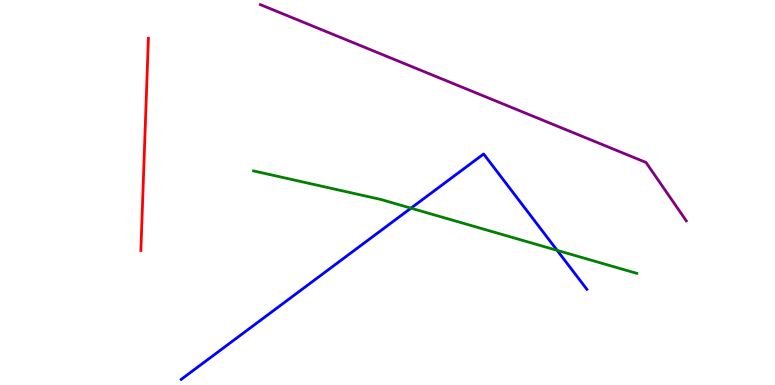[{'lines': ['blue', 'red'], 'intersections': []}, {'lines': ['green', 'red'], 'intersections': []}, {'lines': ['purple', 'red'], 'intersections': []}, {'lines': ['blue', 'green'], 'intersections': [{'x': 5.3, 'y': 4.59}, {'x': 7.19, 'y': 3.5}]}, {'lines': ['blue', 'purple'], 'intersections': []}, {'lines': ['green', 'purple'], 'intersections': []}]